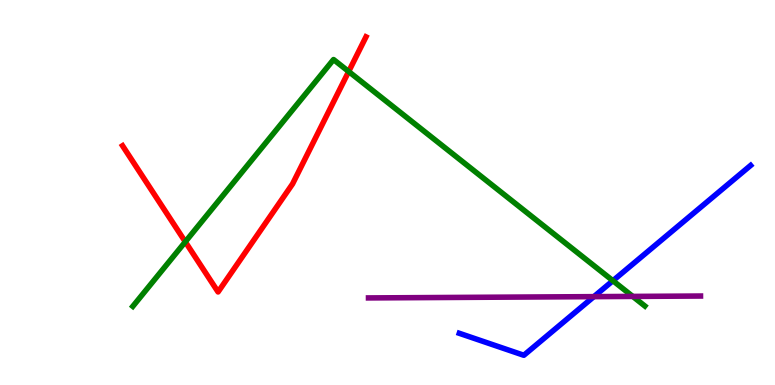[{'lines': ['blue', 'red'], 'intersections': []}, {'lines': ['green', 'red'], 'intersections': [{'x': 2.39, 'y': 3.72}, {'x': 4.5, 'y': 8.14}]}, {'lines': ['purple', 'red'], 'intersections': []}, {'lines': ['blue', 'green'], 'intersections': [{'x': 7.91, 'y': 2.71}]}, {'lines': ['blue', 'purple'], 'intersections': [{'x': 7.66, 'y': 2.3}]}, {'lines': ['green', 'purple'], 'intersections': [{'x': 8.16, 'y': 2.3}]}]